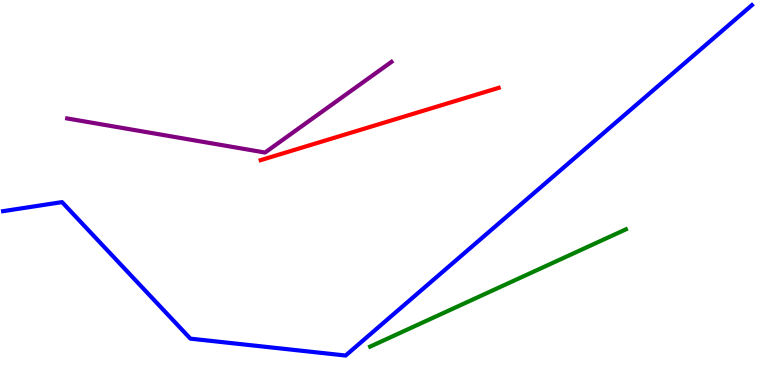[{'lines': ['blue', 'red'], 'intersections': []}, {'lines': ['green', 'red'], 'intersections': []}, {'lines': ['purple', 'red'], 'intersections': []}, {'lines': ['blue', 'green'], 'intersections': []}, {'lines': ['blue', 'purple'], 'intersections': []}, {'lines': ['green', 'purple'], 'intersections': []}]